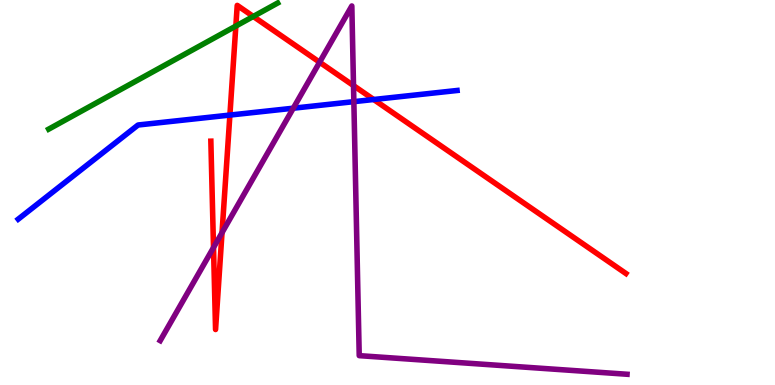[{'lines': ['blue', 'red'], 'intersections': [{'x': 2.97, 'y': 7.01}, {'x': 4.82, 'y': 7.42}]}, {'lines': ['green', 'red'], 'intersections': [{'x': 3.04, 'y': 9.32}, {'x': 3.27, 'y': 9.57}]}, {'lines': ['purple', 'red'], 'intersections': [{'x': 2.75, 'y': 3.57}, {'x': 2.86, 'y': 3.96}, {'x': 4.12, 'y': 8.38}, {'x': 4.56, 'y': 7.78}]}, {'lines': ['blue', 'green'], 'intersections': []}, {'lines': ['blue', 'purple'], 'intersections': [{'x': 3.78, 'y': 7.19}, {'x': 4.57, 'y': 7.36}]}, {'lines': ['green', 'purple'], 'intersections': []}]